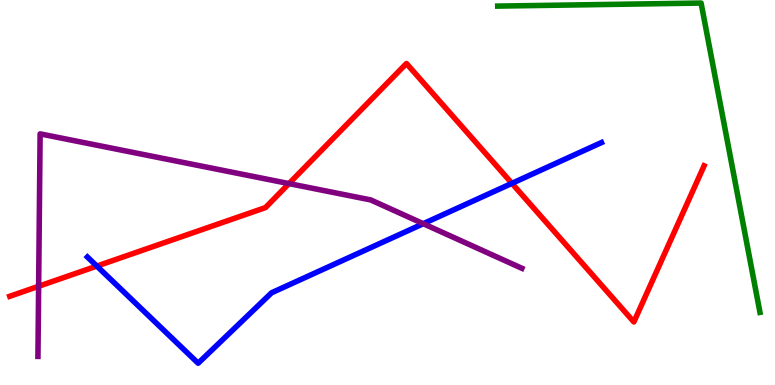[{'lines': ['blue', 'red'], 'intersections': [{'x': 1.25, 'y': 3.09}, {'x': 6.61, 'y': 5.24}]}, {'lines': ['green', 'red'], 'intersections': []}, {'lines': ['purple', 'red'], 'intersections': [{'x': 0.498, 'y': 2.56}, {'x': 3.73, 'y': 5.23}]}, {'lines': ['blue', 'green'], 'intersections': []}, {'lines': ['blue', 'purple'], 'intersections': [{'x': 5.46, 'y': 4.19}]}, {'lines': ['green', 'purple'], 'intersections': []}]